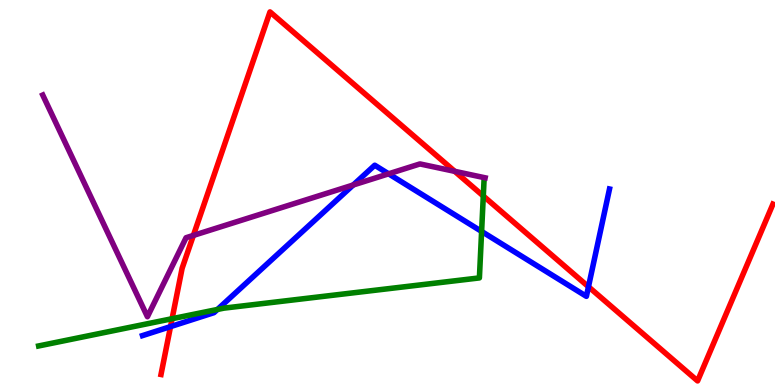[{'lines': ['blue', 'red'], 'intersections': [{'x': 2.2, 'y': 1.52}, {'x': 7.59, 'y': 2.55}]}, {'lines': ['green', 'red'], 'intersections': [{'x': 2.22, 'y': 1.72}, {'x': 6.24, 'y': 4.91}]}, {'lines': ['purple', 'red'], 'intersections': [{'x': 2.5, 'y': 3.89}, {'x': 5.87, 'y': 5.55}]}, {'lines': ['blue', 'green'], 'intersections': [{'x': 2.81, 'y': 1.96}, {'x': 6.21, 'y': 3.99}]}, {'lines': ['blue', 'purple'], 'intersections': [{'x': 4.56, 'y': 5.2}, {'x': 5.01, 'y': 5.49}]}, {'lines': ['green', 'purple'], 'intersections': []}]